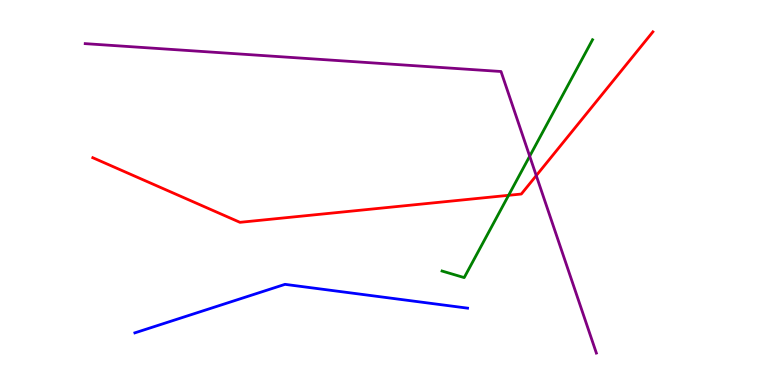[{'lines': ['blue', 'red'], 'intersections': []}, {'lines': ['green', 'red'], 'intersections': [{'x': 6.56, 'y': 4.93}]}, {'lines': ['purple', 'red'], 'intersections': [{'x': 6.92, 'y': 5.44}]}, {'lines': ['blue', 'green'], 'intersections': []}, {'lines': ['blue', 'purple'], 'intersections': []}, {'lines': ['green', 'purple'], 'intersections': [{'x': 6.83, 'y': 5.94}]}]